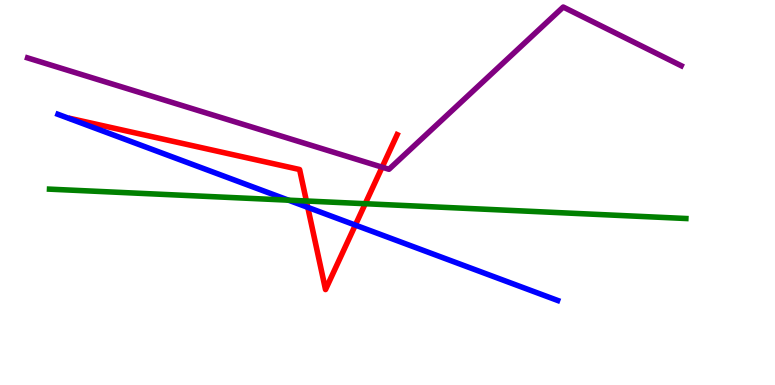[{'lines': ['blue', 'red'], 'intersections': [{'x': 3.97, 'y': 4.61}, {'x': 4.59, 'y': 4.15}]}, {'lines': ['green', 'red'], 'intersections': [{'x': 3.95, 'y': 4.78}, {'x': 4.71, 'y': 4.71}]}, {'lines': ['purple', 'red'], 'intersections': [{'x': 4.93, 'y': 5.66}]}, {'lines': ['blue', 'green'], 'intersections': [{'x': 3.72, 'y': 4.8}]}, {'lines': ['blue', 'purple'], 'intersections': []}, {'lines': ['green', 'purple'], 'intersections': []}]